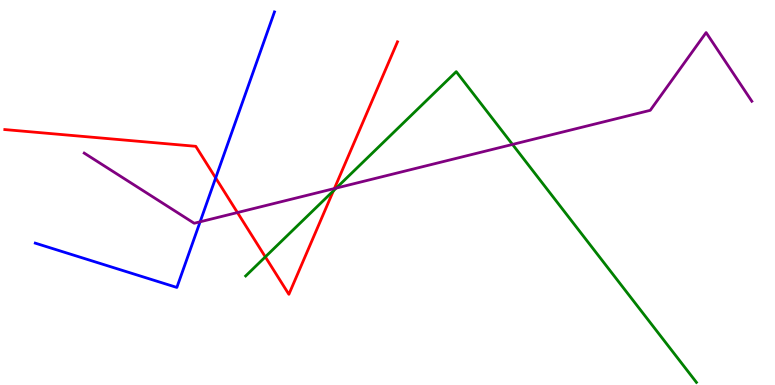[{'lines': ['blue', 'red'], 'intersections': [{'x': 2.78, 'y': 5.38}]}, {'lines': ['green', 'red'], 'intersections': [{'x': 3.42, 'y': 3.33}, {'x': 4.3, 'y': 5.04}]}, {'lines': ['purple', 'red'], 'intersections': [{'x': 3.06, 'y': 4.48}, {'x': 4.31, 'y': 5.1}]}, {'lines': ['blue', 'green'], 'intersections': []}, {'lines': ['blue', 'purple'], 'intersections': [{'x': 2.58, 'y': 4.24}]}, {'lines': ['green', 'purple'], 'intersections': [{'x': 4.34, 'y': 5.11}, {'x': 6.61, 'y': 6.25}]}]